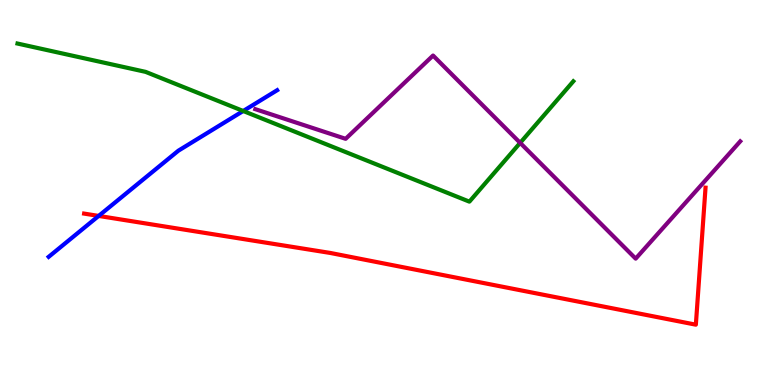[{'lines': ['blue', 'red'], 'intersections': [{'x': 1.27, 'y': 4.39}]}, {'lines': ['green', 'red'], 'intersections': []}, {'lines': ['purple', 'red'], 'intersections': []}, {'lines': ['blue', 'green'], 'intersections': [{'x': 3.14, 'y': 7.12}]}, {'lines': ['blue', 'purple'], 'intersections': []}, {'lines': ['green', 'purple'], 'intersections': [{'x': 6.71, 'y': 6.29}]}]